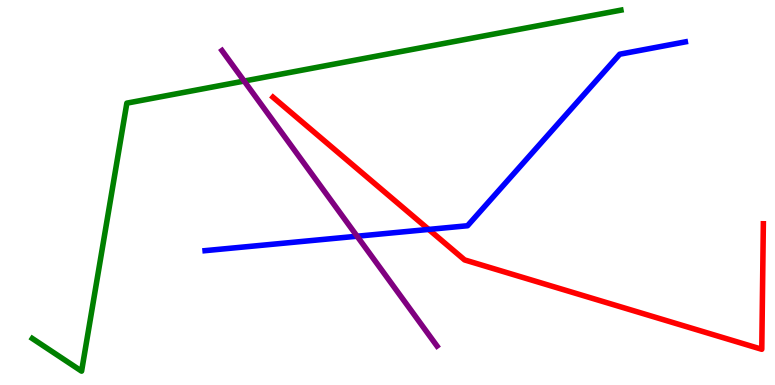[{'lines': ['blue', 'red'], 'intersections': [{'x': 5.53, 'y': 4.04}]}, {'lines': ['green', 'red'], 'intersections': []}, {'lines': ['purple', 'red'], 'intersections': []}, {'lines': ['blue', 'green'], 'intersections': []}, {'lines': ['blue', 'purple'], 'intersections': [{'x': 4.61, 'y': 3.86}]}, {'lines': ['green', 'purple'], 'intersections': [{'x': 3.15, 'y': 7.89}]}]